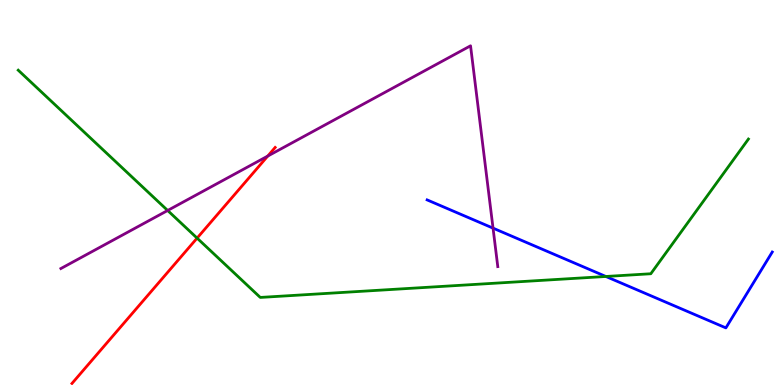[{'lines': ['blue', 'red'], 'intersections': []}, {'lines': ['green', 'red'], 'intersections': [{'x': 2.54, 'y': 3.82}]}, {'lines': ['purple', 'red'], 'intersections': [{'x': 3.45, 'y': 5.95}]}, {'lines': ['blue', 'green'], 'intersections': [{'x': 7.82, 'y': 2.82}]}, {'lines': ['blue', 'purple'], 'intersections': [{'x': 6.36, 'y': 4.07}]}, {'lines': ['green', 'purple'], 'intersections': [{'x': 2.16, 'y': 4.53}]}]